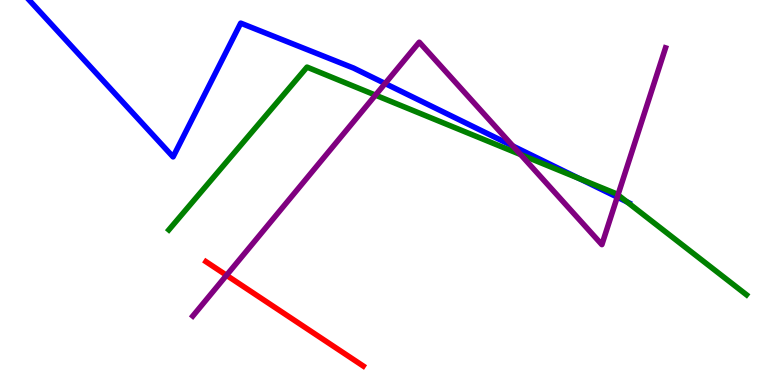[{'lines': ['blue', 'red'], 'intersections': []}, {'lines': ['green', 'red'], 'intersections': []}, {'lines': ['purple', 'red'], 'intersections': [{'x': 2.92, 'y': 2.85}]}, {'lines': ['blue', 'green'], 'intersections': [{'x': 7.48, 'y': 5.36}, {'x': 8.09, 'y': 4.76}]}, {'lines': ['blue', 'purple'], 'intersections': [{'x': 4.97, 'y': 7.83}, {'x': 6.62, 'y': 6.21}, {'x': 7.96, 'y': 4.88}]}, {'lines': ['green', 'purple'], 'intersections': [{'x': 4.84, 'y': 7.53}, {'x': 6.72, 'y': 5.99}, {'x': 7.97, 'y': 4.94}]}]